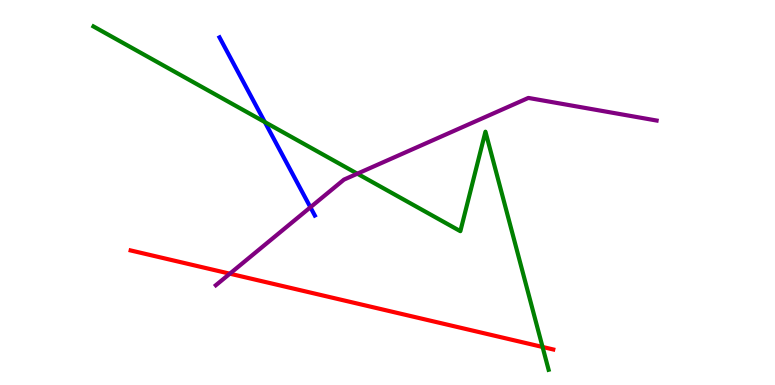[{'lines': ['blue', 'red'], 'intersections': []}, {'lines': ['green', 'red'], 'intersections': [{'x': 7.0, 'y': 0.988}]}, {'lines': ['purple', 'red'], 'intersections': [{'x': 2.97, 'y': 2.89}]}, {'lines': ['blue', 'green'], 'intersections': [{'x': 3.42, 'y': 6.83}]}, {'lines': ['blue', 'purple'], 'intersections': [{'x': 4.01, 'y': 4.62}]}, {'lines': ['green', 'purple'], 'intersections': [{'x': 4.61, 'y': 5.49}]}]